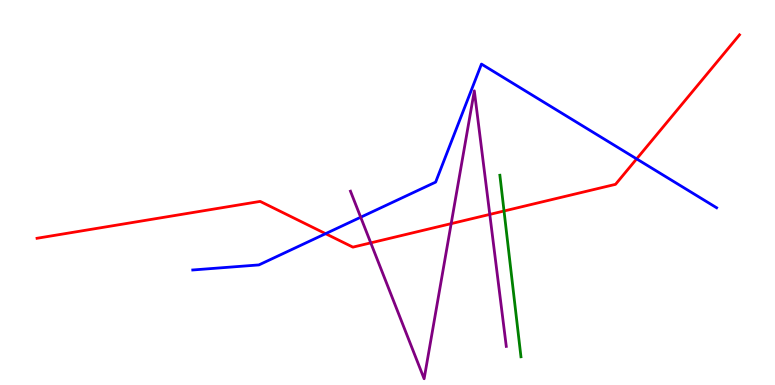[{'lines': ['blue', 'red'], 'intersections': [{'x': 4.2, 'y': 3.93}, {'x': 8.21, 'y': 5.87}]}, {'lines': ['green', 'red'], 'intersections': [{'x': 6.5, 'y': 4.52}]}, {'lines': ['purple', 'red'], 'intersections': [{'x': 4.78, 'y': 3.69}, {'x': 5.82, 'y': 4.19}, {'x': 6.32, 'y': 4.43}]}, {'lines': ['blue', 'green'], 'intersections': []}, {'lines': ['blue', 'purple'], 'intersections': [{'x': 4.65, 'y': 4.36}]}, {'lines': ['green', 'purple'], 'intersections': []}]